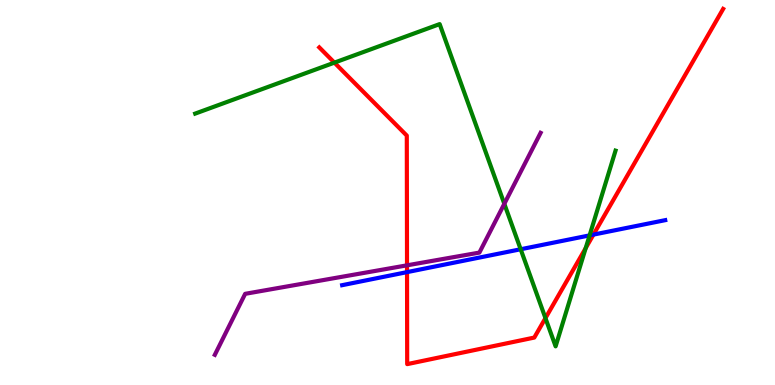[{'lines': ['blue', 'red'], 'intersections': [{'x': 5.25, 'y': 2.93}, {'x': 7.66, 'y': 3.91}]}, {'lines': ['green', 'red'], 'intersections': [{'x': 4.31, 'y': 8.37}, {'x': 7.04, 'y': 1.74}, {'x': 7.56, 'y': 3.56}]}, {'lines': ['purple', 'red'], 'intersections': [{'x': 5.25, 'y': 3.11}]}, {'lines': ['blue', 'green'], 'intersections': [{'x': 6.72, 'y': 3.53}, {'x': 7.61, 'y': 3.89}]}, {'lines': ['blue', 'purple'], 'intersections': []}, {'lines': ['green', 'purple'], 'intersections': [{'x': 6.51, 'y': 4.71}]}]